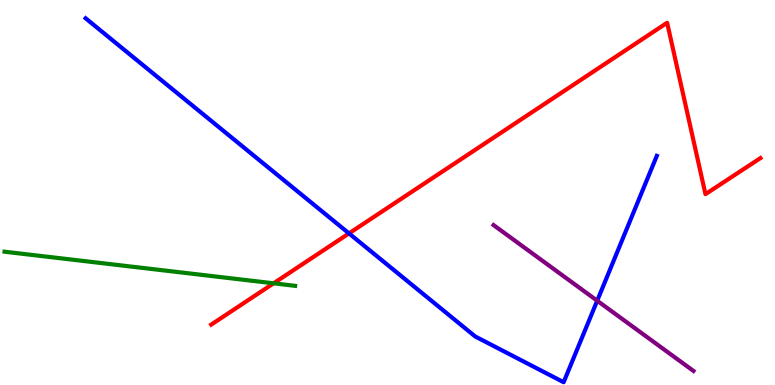[{'lines': ['blue', 'red'], 'intersections': [{'x': 4.5, 'y': 3.94}]}, {'lines': ['green', 'red'], 'intersections': [{'x': 3.53, 'y': 2.64}]}, {'lines': ['purple', 'red'], 'intersections': []}, {'lines': ['blue', 'green'], 'intersections': []}, {'lines': ['blue', 'purple'], 'intersections': [{'x': 7.71, 'y': 2.19}]}, {'lines': ['green', 'purple'], 'intersections': []}]